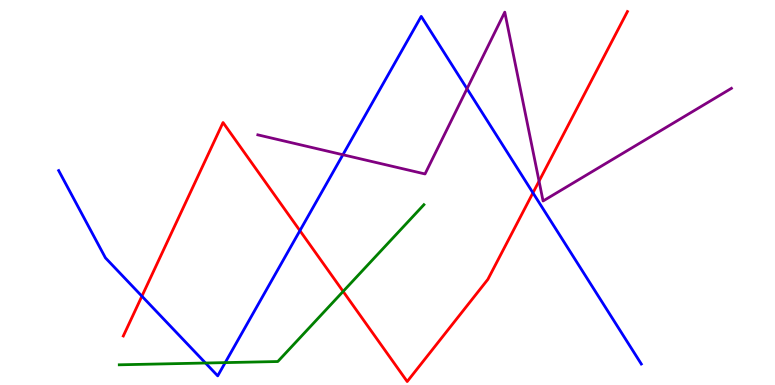[{'lines': ['blue', 'red'], 'intersections': [{'x': 1.83, 'y': 2.31}, {'x': 3.87, 'y': 4.01}, {'x': 6.88, 'y': 4.99}]}, {'lines': ['green', 'red'], 'intersections': [{'x': 4.43, 'y': 2.43}]}, {'lines': ['purple', 'red'], 'intersections': [{'x': 6.96, 'y': 5.29}]}, {'lines': ['blue', 'green'], 'intersections': [{'x': 2.65, 'y': 0.571}, {'x': 2.91, 'y': 0.581}]}, {'lines': ['blue', 'purple'], 'intersections': [{'x': 4.42, 'y': 5.98}, {'x': 6.03, 'y': 7.7}]}, {'lines': ['green', 'purple'], 'intersections': []}]